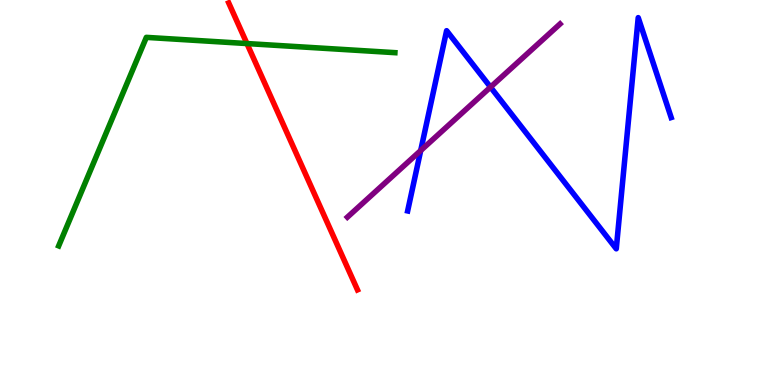[{'lines': ['blue', 'red'], 'intersections': []}, {'lines': ['green', 'red'], 'intersections': [{'x': 3.19, 'y': 8.87}]}, {'lines': ['purple', 'red'], 'intersections': []}, {'lines': ['blue', 'green'], 'intersections': []}, {'lines': ['blue', 'purple'], 'intersections': [{'x': 5.43, 'y': 6.09}, {'x': 6.33, 'y': 7.74}]}, {'lines': ['green', 'purple'], 'intersections': []}]